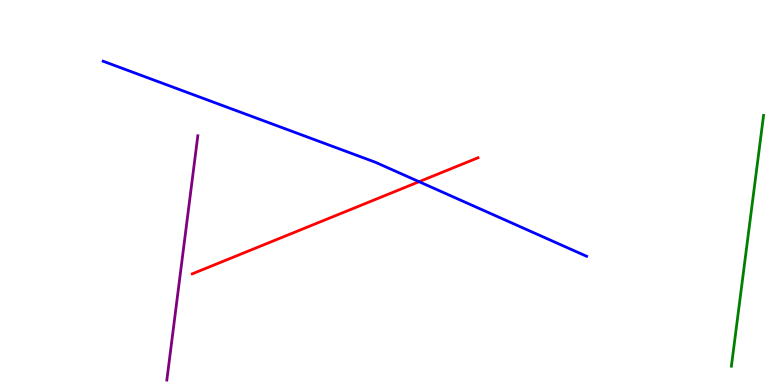[{'lines': ['blue', 'red'], 'intersections': [{'x': 5.41, 'y': 5.28}]}, {'lines': ['green', 'red'], 'intersections': []}, {'lines': ['purple', 'red'], 'intersections': []}, {'lines': ['blue', 'green'], 'intersections': []}, {'lines': ['blue', 'purple'], 'intersections': []}, {'lines': ['green', 'purple'], 'intersections': []}]